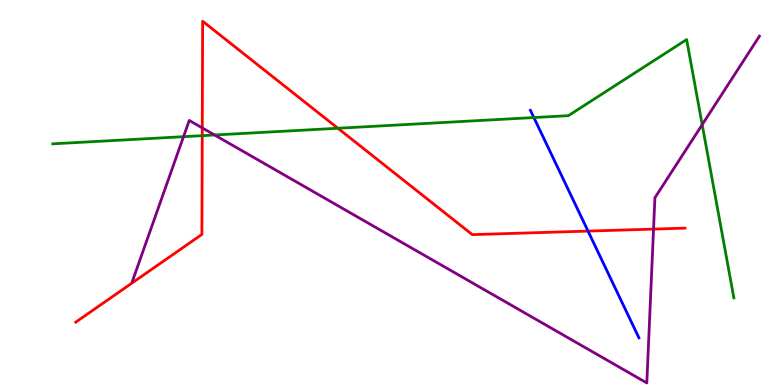[{'lines': ['blue', 'red'], 'intersections': [{'x': 7.59, 'y': 4.0}]}, {'lines': ['green', 'red'], 'intersections': [{'x': 2.61, 'y': 6.48}, {'x': 4.36, 'y': 6.67}]}, {'lines': ['purple', 'red'], 'intersections': [{'x': 2.61, 'y': 6.68}, {'x': 8.43, 'y': 4.05}]}, {'lines': ['blue', 'green'], 'intersections': [{'x': 6.89, 'y': 6.95}]}, {'lines': ['blue', 'purple'], 'intersections': []}, {'lines': ['green', 'purple'], 'intersections': [{'x': 2.37, 'y': 6.45}, {'x': 2.77, 'y': 6.49}, {'x': 9.06, 'y': 6.76}]}]